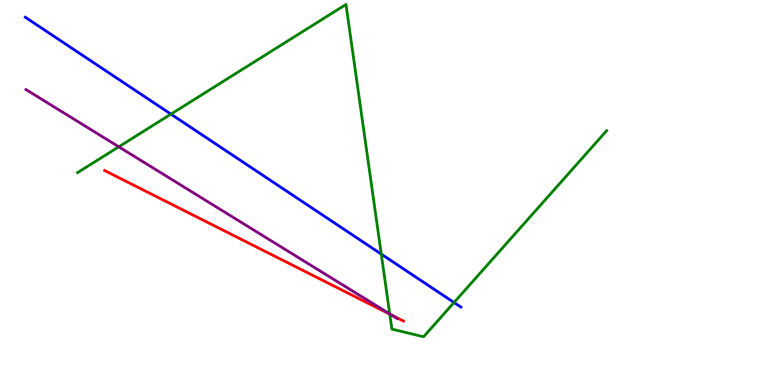[{'lines': ['blue', 'red'], 'intersections': []}, {'lines': ['green', 'red'], 'intersections': [{'x': 5.03, 'y': 1.84}]}, {'lines': ['purple', 'red'], 'intersections': [{'x': 5.05, 'y': 1.82}]}, {'lines': ['blue', 'green'], 'intersections': [{'x': 2.21, 'y': 7.04}, {'x': 4.92, 'y': 3.4}, {'x': 5.86, 'y': 2.14}]}, {'lines': ['blue', 'purple'], 'intersections': []}, {'lines': ['green', 'purple'], 'intersections': [{'x': 1.53, 'y': 6.19}, {'x': 5.03, 'y': 1.85}]}]